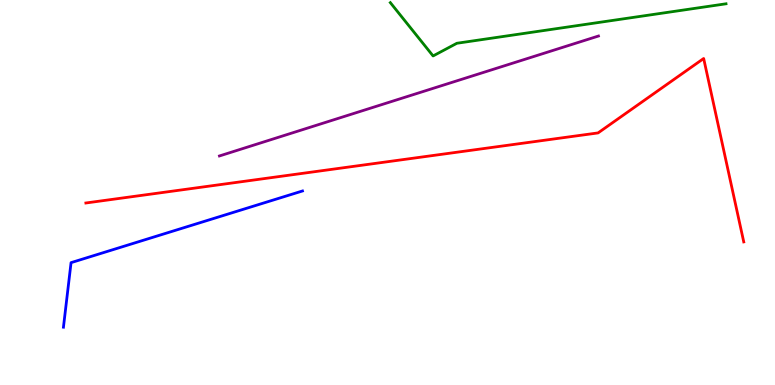[{'lines': ['blue', 'red'], 'intersections': []}, {'lines': ['green', 'red'], 'intersections': []}, {'lines': ['purple', 'red'], 'intersections': []}, {'lines': ['blue', 'green'], 'intersections': []}, {'lines': ['blue', 'purple'], 'intersections': []}, {'lines': ['green', 'purple'], 'intersections': []}]